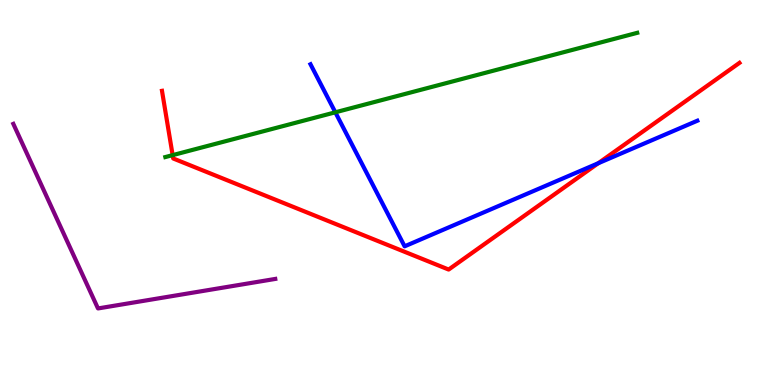[{'lines': ['blue', 'red'], 'intersections': [{'x': 7.72, 'y': 5.76}]}, {'lines': ['green', 'red'], 'intersections': [{'x': 2.23, 'y': 5.97}]}, {'lines': ['purple', 'red'], 'intersections': []}, {'lines': ['blue', 'green'], 'intersections': [{'x': 4.33, 'y': 7.08}]}, {'lines': ['blue', 'purple'], 'intersections': []}, {'lines': ['green', 'purple'], 'intersections': []}]